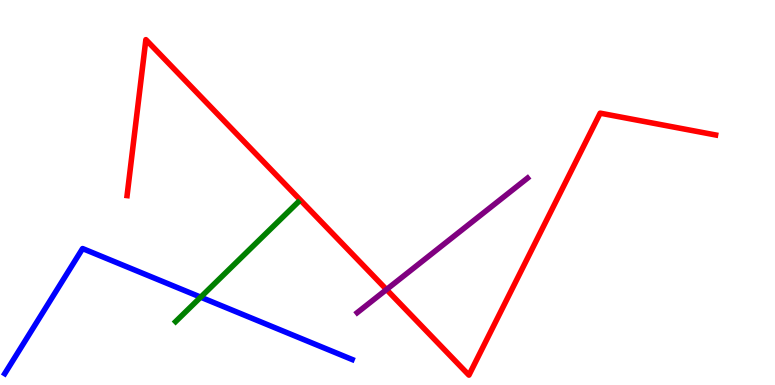[{'lines': ['blue', 'red'], 'intersections': []}, {'lines': ['green', 'red'], 'intersections': []}, {'lines': ['purple', 'red'], 'intersections': [{'x': 4.99, 'y': 2.48}]}, {'lines': ['blue', 'green'], 'intersections': [{'x': 2.59, 'y': 2.28}]}, {'lines': ['blue', 'purple'], 'intersections': []}, {'lines': ['green', 'purple'], 'intersections': []}]